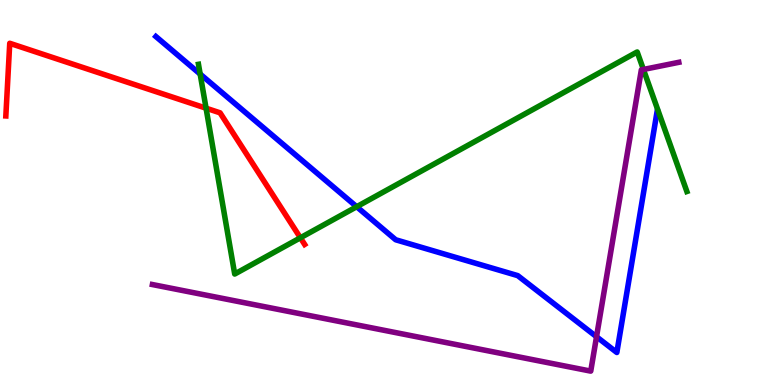[{'lines': ['blue', 'red'], 'intersections': []}, {'lines': ['green', 'red'], 'intersections': [{'x': 2.66, 'y': 7.19}, {'x': 3.88, 'y': 3.82}]}, {'lines': ['purple', 'red'], 'intersections': []}, {'lines': ['blue', 'green'], 'intersections': [{'x': 2.58, 'y': 8.08}, {'x': 4.6, 'y': 4.63}]}, {'lines': ['blue', 'purple'], 'intersections': [{'x': 7.7, 'y': 1.25}]}, {'lines': ['green', 'purple'], 'intersections': [{'x': 8.3, 'y': 8.2}]}]